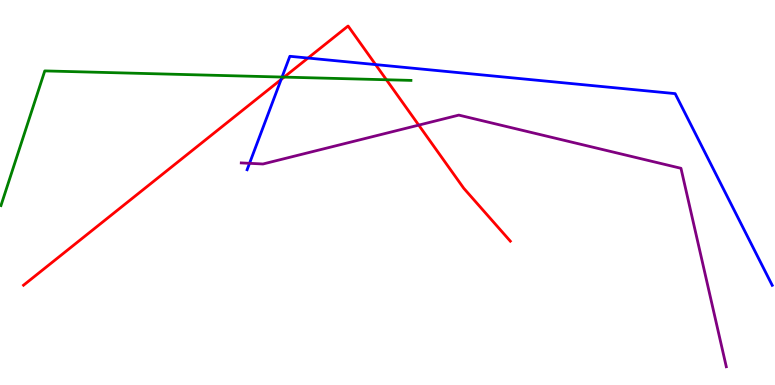[{'lines': ['blue', 'red'], 'intersections': [{'x': 3.63, 'y': 7.93}, {'x': 3.97, 'y': 8.49}, {'x': 4.85, 'y': 8.32}]}, {'lines': ['green', 'red'], 'intersections': [{'x': 3.67, 'y': 8.0}, {'x': 4.99, 'y': 7.93}]}, {'lines': ['purple', 'red'], 'intersections': [{'x': 5.4, 'y': 6.75}]}, {'lines': ['blue', 'green'], 'intersections': [{'x': 3.64, 'y': 8.0}]}, {'lines': ['blue', 'purple'], 'intersections': [{'x': 3.22, 'y': 5.76}]}, {'lines': ['green', 'purple'], 'intersections': []}]